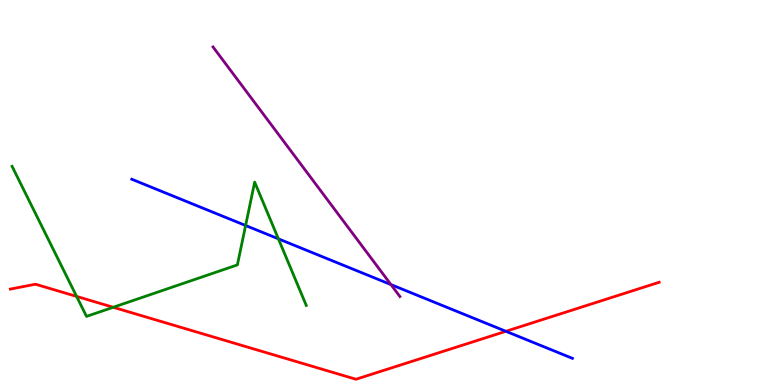[{'lines': ['blue', 'red'], 'intersections': [{'x': 6.53, 'y': 1.39}]}, {'lines': ['green', 'red'], 'intersections': [{'x': 0.989, 'y': 2.3}, {'x': 1.46, 'y': 2.02}]}, {'lines': ['purple', 'red'], 'intersections': []}, {'lines': ['blue', 'green'], 'intersections': [{'x': 3.17, 'y': 4.14}, {'x': 3.59, 'y': 3.8}]}, {'lines': ['blue', 'purple'], 'intersections': [{'x': 5.04, 'y': 2.61}]}, {'lines': ['green', 'purple'], 'intersections': []}]